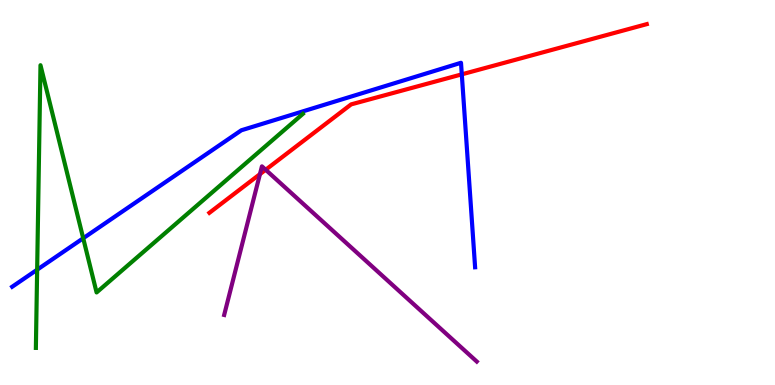[{'lines': ['blue', 'red'], 'intersections': [{'x': 5.96, 'y': 8.07}]}, {'lines': ['green', 'red'], 'intersections': []}, {'lines': ['purple', 'red'], 'intersections': [{'x': 3.35, 'y': 5.48}, {'x': 3.43, 'y': 5.59}]}, {'lines': ['blue', 'green'], 'intersections': [{'x': 0.479, 'y': 2.99}, {'x': 1.07, 'y': 3.81}]}, {'lines': ['blue', 'purple'], 'intersections': []}, {'lines': ['green', 'purple'], 'intersections': []}]